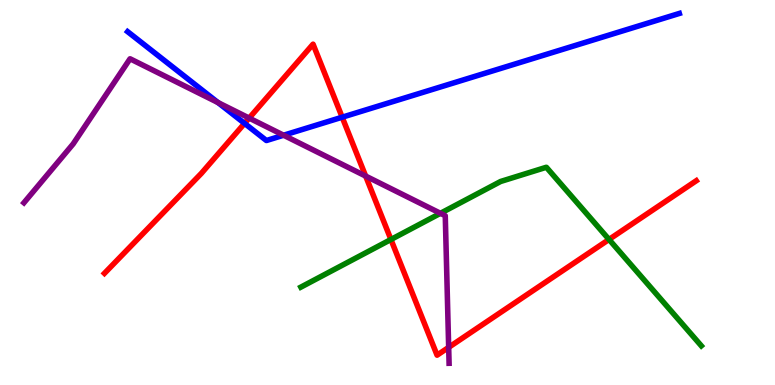[{'lines': ['blue', 'red'], 'intersections': [{'x': 3.16, 'y': 6.8}, {'x': 4.42, 'y': 6.96}]}, {'lines': ['green', 'red'], 'intersections': [{'x': 5.04, 'y': 3.78}, {'x': 7.86, 'y': 3.78}]}, {'lines': ['purple', 'red'], 'intersections': [{'x': 3.21, 'y': 6.93}, {'x': 4.72, 'y': 5.43}, {'x': 5.79, 'y': 0.978}]}, {'lines': ['blue', 'green'], 'intersections': []}, {'lines': ['blue', 'purple'], 'intersections': [{'x': 2.81, 'y': 7.34}, {'x': 3.66, 'y': 6.49}]}, {'lines': ['green', 'purple'], 'intersections': [{'x': 5.68, 'y': 4.46}]}]